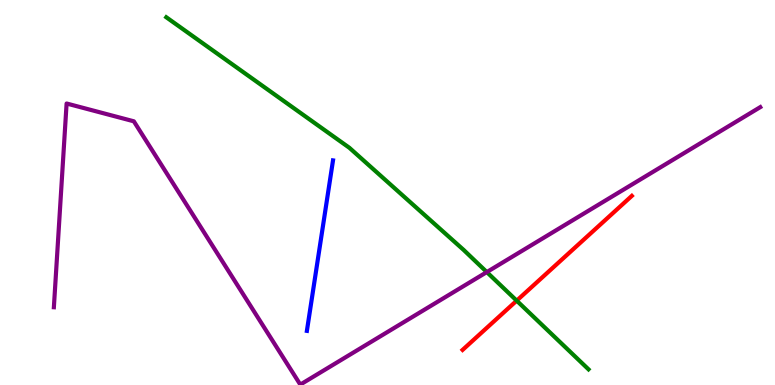[{'lines': ['blue', 'red'], 'intersections': []}, {'lines': ['green', 'red'], 'intersections': [{'x': 6.67, 'y': 2.19}]}, {'lines': ['purple', 'red'], 'intersections': []}, {'lines': ['blue', 'green'], 'intersections': []}, {'lines': ['blue', 'purple'], 'intersections': []}, {'lines': ['green', 'purple'], 'intersections': [{'x': 6.28, 'y': 2.93}]}]